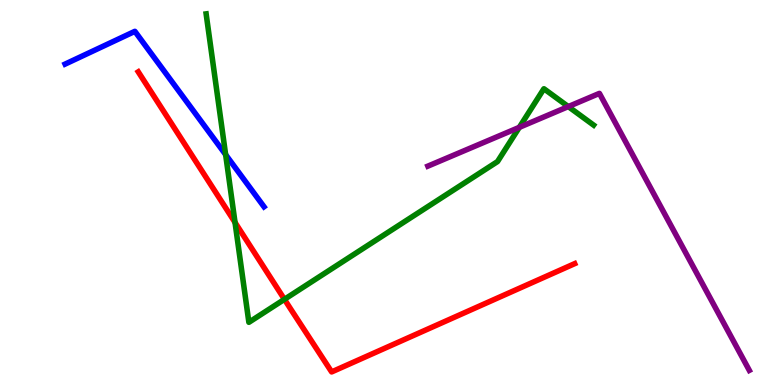[{'lines': ['blue', 'red'], 'intersections': []}, {'lines': ['green', 'red'], 'intersections': [{'x': 3.03, 'y': 4.22}, {'x': 3.67, 'y': 2.23}]}, {'lines': ['purple', 'red'], 'intersections': []}, {'lines': ['blue', 'green'], 'intersections': [{'x': 2.91, 'y': 5.98}]}, {'lines': ['blue', 'purple'], 'intersections': []}, {'lines': ['green', 'purple'], 'intersections': [{'x': 6.7, 'y': 6.69}, {'x': 7.33, 'y': 7.23}]}]